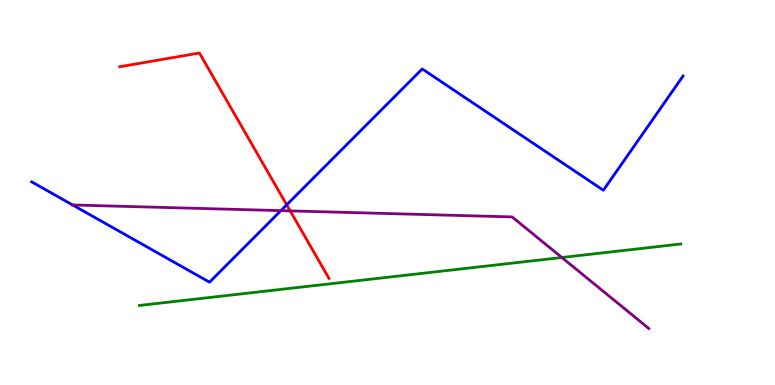[{'lines': ['blue', 'red'], 'intersections': [{'x': 3.7, 'y': 4.68}]}, {'lines': ['green', 'red'], 'intersections': []}, {'lines': ['purple', 'red'], 'intersections': [{'x': 3.74, 'y': 4.52}]}, {'lines': ['blue', 'green'], 'intersections': []}, {'lines': ['blue', 'purple'], 'intersections': [{'x': 0.937, 'y': 4.68}, {'x': 3.62, 'y': 4.53}]}, {'lines': ['green', 'purple'], 'intersections': [{'x': 7.25, 'y': 3.31}]}]